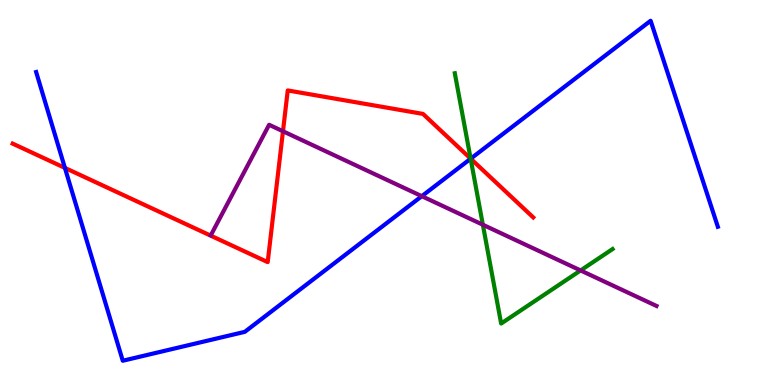[{'lines': ['blue', 'red'], 'intersections': [{'x': 0.838, 'y': 5.64}, {'x': 6.07, 'y': 5.88}]}, {'lines': ['green', 'red'], 'intersections': [{'x': 6.07, 'y': 5.88}]}, {'lines': ['purple', 'red'], 'intersections': [{'x': 3.65, 'y': 6.59}]}, {'lines': ['blue', 'green'], 'intersections': [{'x': 6.07, 'y': 5.88}]}, {'lines': ['blue', 'purple'], 'intersections': [{'x': 5.44, 'y': 4.9}]}, {'lines': ['green', 'purple'], 'intersections': [{'x': 6.23, 'y': 4.16}, {'x': 7.49, 'y': 2.98}]}]